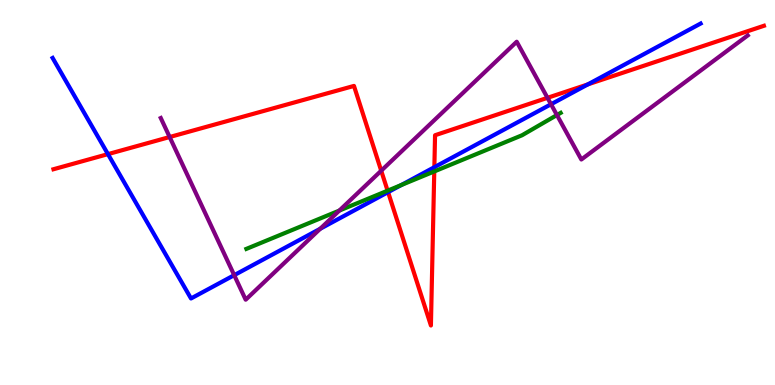[{'lines': ['blue', 'red'], 'intersections': [{'x': 1.39, 'y': 6.0}, {'x': 5.01, 'y': 5.01}, {'x': 5.6, 'y': 5.66}, {'x': 7.59, 'y': 7.81}]}, {'lines': ['green', 'red'], 'intersections': [{'x': 5.0, 'y': 5.05}, {'x': 5.6, 'y': 5.55}]}, {'lines': ['purple', 'red'], 'intersections': [{'x': 2.19, 'y': 6.44}, {'x': 4.92, 'y': 5.57}, {'x': 7.06, 'y': 7.46}]}, {'lines': ['blue', 'green'], 'intersections': [{'x': 5.18, 'y': 5.19}]}, {'lines': ['blue', 'purple'], 'intersections': [{'x': 3.02, 'y': 2.85}, {'x': 4.13, 'y': 4.06}, {'x': 7.11, 'y': 7.29}]}, {'lines': ['green', 'purple'], 'intersections': [{'x': 4.38, 'y': 4.53}, {'x': 7.19, 'y': 7.01}]}]